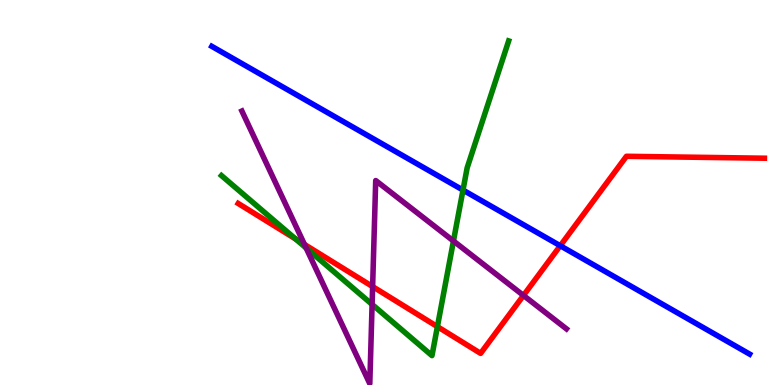[{'lines': ['blue', 'red'], 'intersections': [{'x': 7.23, 'y': 3.62}]}, {'lines': ['green', 'red'], 'intersections': [{'x': 3.81, 'y': 3.79}, {'x': 5.64, 'y': 1.52}]}, {'lines': ['purple', 'red'], 'intersections': [{'x': 3.93, 'y': 3.65}, {'x': 4.81, 'y': 2.56}, {'x': 6.75, 'y': 2.33}]}, {'lines': ['blue', 'green'], 'intersections': [{'x': 5.97, 'y': 5.06}]}, {'lines': ['blue', 'purple'], 'intersections': []}, {'lines': ['green', 'purple'], 'intersections': [{'x': 3.95, 'y': 3.56}, {'x': 4.8, 'y': 2.09}, {'x': 5.85, 'y': 3.74}]}]